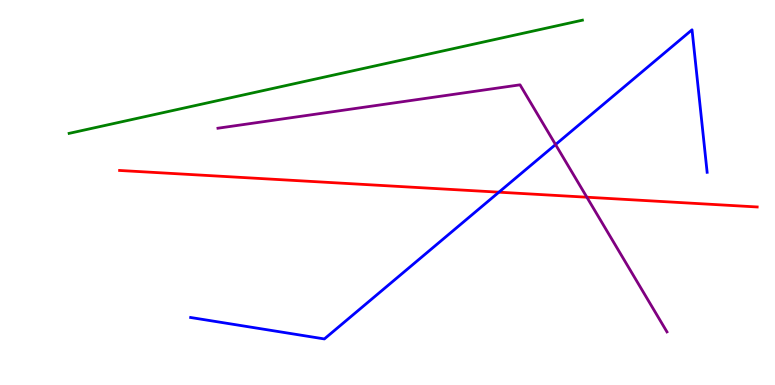[{'lines': ['blue', 'red'], 'intersections': [{'x': 6.44, 'y': 5.01}]}, {'lines': ['green', 'red'], 'intersections': []}, {'lines': ['purple', 'red'], 'intersections': [{'x': 7.57, 'y': 4.88}]}, {'lines': ['blue', 'green'], 'intersections': []}, {'lines': ['blue', 'purple'], 'intersections': [{'x': 7.17, 'y': 6.25}]}, {'lines': ['green', 'purple'], 'intersections': []}]